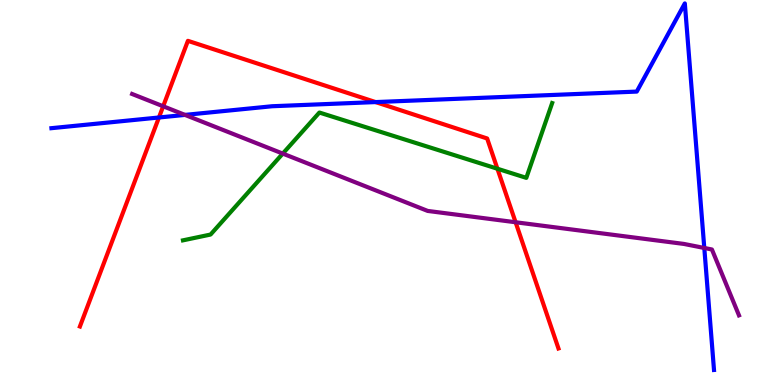[{'lines': ['blue', 'red'], 'intersections': [{'x': 2.05, 'y': 6.95}, {'x': 4.85, 'y': 7.35}]}, {'lines': ['green', 'red'], 'intersections': [{'x': 6.42, 'y': 5.62}]}, {'lines': ['purple', 'red'], 'intersections': [{'x': 2.11, 'y': 7.24}, {'x': 6.65, 'y': 4.23}]}, {'lines': ['blue', 'green'], 'intersections': []}, {'lines': ['blue', 'purple'], 'intersections': [{'x': 2.39, 'y': 7.02}, {'x': 9.09, 'y': 3.56}]}, {'lines': ['green', 'purple'], 'intersections': [{'x': 3.65, 'y': 6.01}]}]